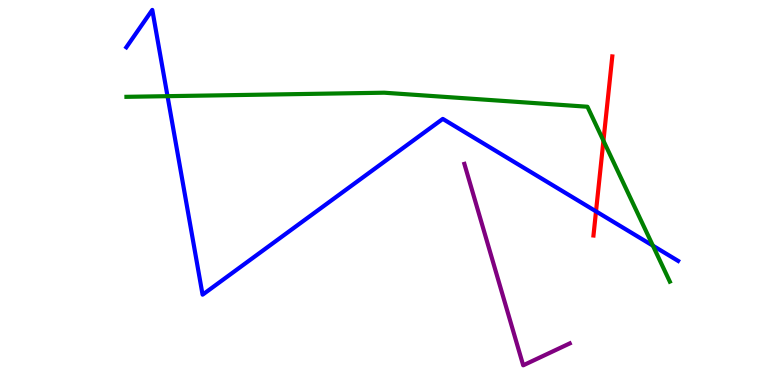[{'lines': ['blue', 'red'], 'intersections': [{'x': 7.69, 'y': 4.51}]}, {'lines': ['green', 'red'], 'intersections': [{'x': 7.79, 'y': 6.35}]}, {'lines': ['purple', 'red'], 'intersections': []}, {'lines': ['blue', 'green'], 'intersections': [{'x': 2.16, 'y': 7.5}, {'x': 8.42, 'y': 3.62}]}, {'lines': ['blue', 'purple'], 'intersections': []}, {'lines': ['green', 'purple'], 'intersections': []}]